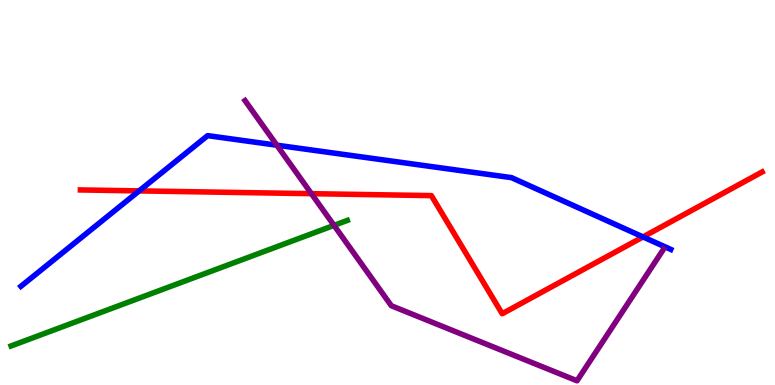[{'lines': ['blue', 'red'], 'intersections': [{'x': 1.8, 'y': 5.04}, {'x': 8.3, 'y': 3.85}]}, {'lines': ['green', 'red'], 'intersections': []}, {'lines': ['purple', 'red'], 'intersections': [{'x': 4.02, 'y': 4.97}]}, {'lines': ['blue', 'green'], 'intersections': []}, {'lines': ['blue', 'purple'], 'intersections': [{'x': 3.57, 'y': 6.23}]}, {'lines': ['green', 'purple'], 'intersections': [{'x': 4.31, 'y': 4.15}]}]